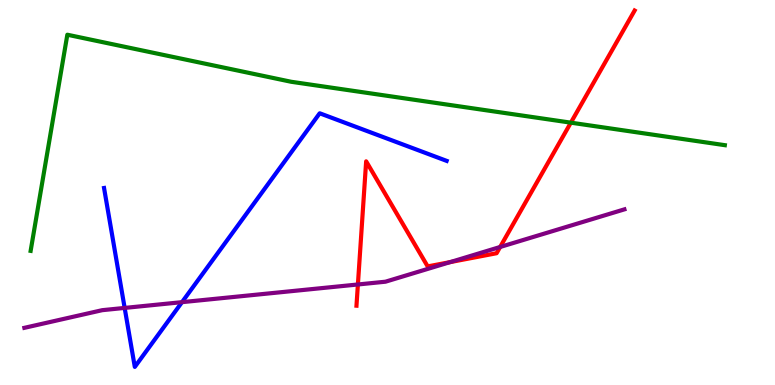[{'lines': ['blue', 'red'], 'intersections': []}, {'lines': ['green', 'red'], 'intersections': [{'x': 7.37, 'y': 6.81}]}, {'lines': ['purple', 'red'], 'intersections': [{'x': 4.62, 'y': 2.61}, {'x': 5.81, 'y': 3.19}, {'x': 6.45, 'y': 3.58}]}, {'lines': ['blue', 'green'], 'intersections': []}, {'lines': ['blue', 'purple'], 'intersections': [{'x': 1.61, 'y': 2.0}, {'x': 2.35, 'y': 2.15}]}, {'lines': ['green', 'purple'], 'intersections': []}]